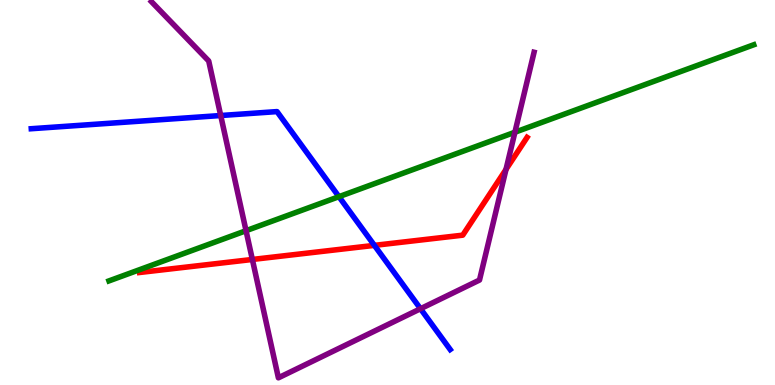[{'lines': ['blue', 'red'], 'intersections': [{'x': 4.83, 'y': 3.63}]}, {'lines': ['green', 'red'], 'intersections': []}, {'lines': ['purple', 'red'], 'intersections': [{'x': 3.26, 'y': 3.26}, {'x': 6.53, 'y': 5.6}]}, {'lines': ['blue', 'green'], 'intersections': [{'x': 4.37, 'y': 4.89}]}, {'lines': ['blue', 'purple'], 'intersections': [{'x': 2.85, 'y': 7.0}, {'x': 5.43, 'y': 1.98}]}, {'lines': ['green', 'purple'], 'intersections': [{'x': 3.17, 'y': 4.01}, {'x': 6.64, 'y': 6.57}]}]